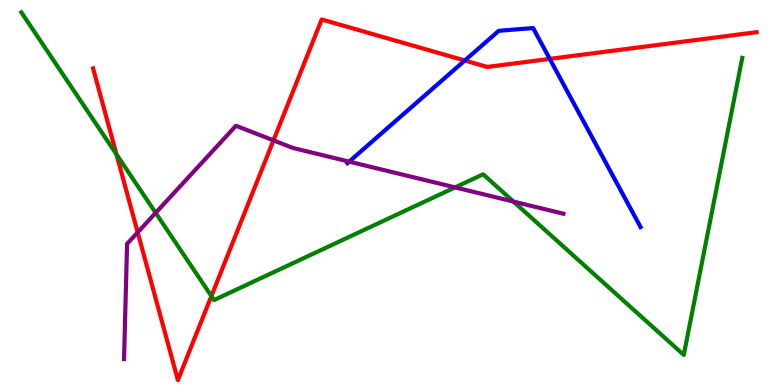[{'lines': ['blue', 'red'], 'intersections': [{'x': 6.0, 'y': 8.43}, {'x': 7.09, 'y': 8.47}]}, {'lines': ['green', 'red'], 'intersections': [{'x': 1.5, 'y': 5.99}, {'x': 2.73, 'y': 2.31}]}, {'lines': ['purple', 'red'], 'intersections': [{'x': 1.78, 'y': 3.96}, {'x': 3.53, 'y': 6.35}]}, {'lines': ['blue', 'green'], 'intersections': []}, {'lines': ['blue', 'purple'], 'intersections': [{'x': 4.51, 'y': 5.8}]}, {'lines': ['green', 'purple'], 'intersections': [{'x': 2.01, 'y': 4.47}, {'x': 5.87, 'y': 5.13}, {'x': 6.63, 'y': 4.76}]}]